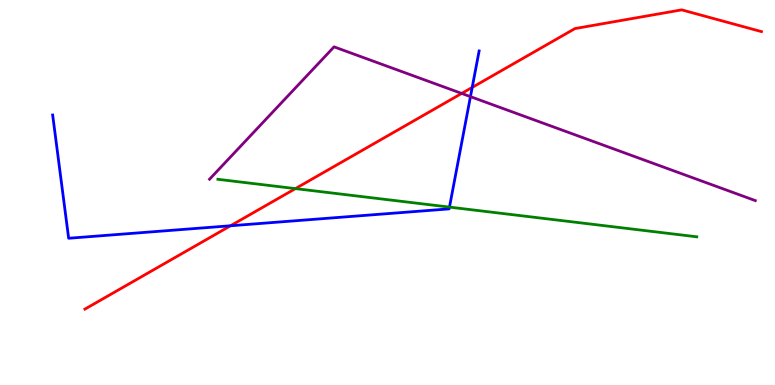[{'lines': ['blue', 'red'], 'intersections': [{'x': 2.97, 'y': 4.14}, {'x': 6.09, 'y': 7.73}]}, {'lines': ['green', 'red'], 'intersections': [{'x': 3.81, 'y': 5.1}]}, {'lines': ['purple', 'red'], 'intersections': [{'x': 5.96, 'y': 7.57}]}, {'lines': ['blue', 'green'], 'intersections': [{'x': 5.8, 'y': 4.62}]}, {'lines': ['blue', 'purple'], 'intersections': [{'x': 6.07, 'y': 7.49}]}, {'lines': ['green', 'purple'], 'intersections': []}]